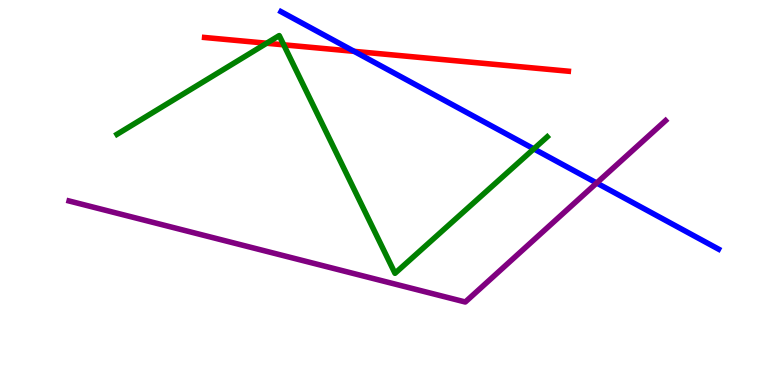[{'lines': ['blue', 'red'], 'intersections': [{'x': 4.57, 'y': 8.67}]}, {'lines': ['green', 'red'], 'intersections': [{'x': 3.44, 'y': 8.88}, {'x': 3.66, 'y': 8.84}]}, {'lines': ['purple', 'red'], 'intersections': []}, {'lines': ['blue', 'green'], 'intersections': [{'x': 6.89, 'y': 6.13}]}, {'lines': ['blue', 'purple'], 'intersections': [{'x': 7.7, 'y': 5.25}]}, {'lines': ['green', 'purple'], 'intersections': []}]